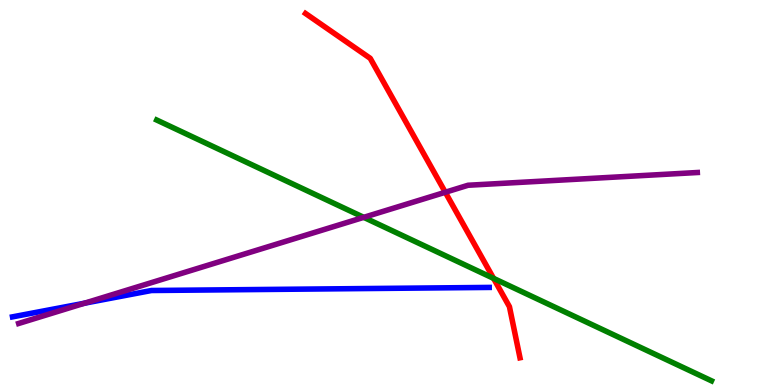[{'lines': ['blue', 'red'], 'intersections': []}, {'lines': ['green', 'red'], 'intersections': [{'x': 6.37, 'y': 2.77}]}, {'lines': ['purple', 'red'], 'intersections': [{'x': 5.75, 'y': 5.01}]}, {'lines': ['blue', 'green'], 'intersections': []}, {'lines': ['blue', 'purple'], 'intersections': [{'x': 1.09, 'y': 2.13}]}, {'lines': ['green', 'purple'], 'intersections': [{'x': 4.69, 'y': 4.35}]}]